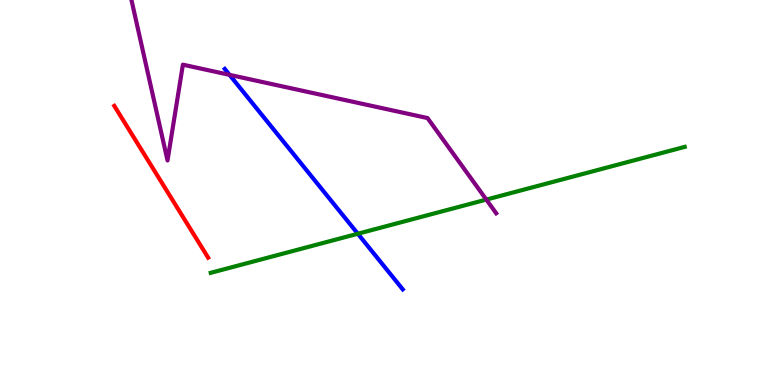[{'lines': ['blue', 'red'], 'intersections': []}, {'lines': ['green', 'red'], 'intersections': []}, {'lines': ['purple', 'red'], 'intersections': []}, {'lines': ['blue', 'green'], 'intersections': [{'x': 4.62, 'y': 3.93}]}, {'lines': ['blue', 'purple'], 'intersections': [{'x': 2.96, 'y': 8.06}]}, {'lines': ['green', 'purple'], 'intersections': [{'x': 6.28, 'y': 4.82}]}]